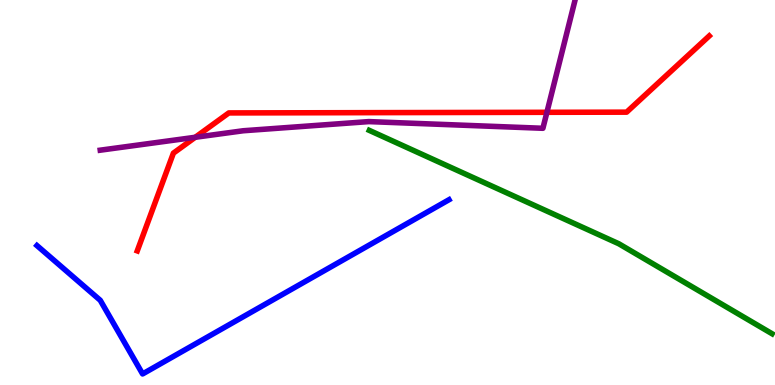[{'lines': ['blue', 'red'], 'intersections': []}, {'lines': ['green', 'red'], 'intersections': []}, {'lines': ['purple', 'red'], 'intersections': [{'x': 2.52, 'y': 6.43}, {'x': 7.06, 'y': 7.08}]}, {'lines': ['blue', 'green'], 'intersections': []}, {'lines': ['blue', 'purple'], 'intersections': []}, {'lines': ['green', 'purple'], 'intersections': []}]